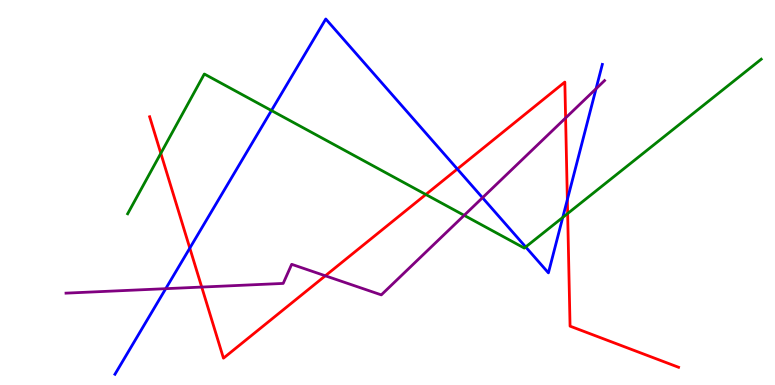[{'lines': ['blue', 'red'], 'intersections': [{'x': 2.45, 'y': 3.56}, {'x': 5.9, 'y': 5.61}, {'x': 7.32, 'y': 4.81}]}, {'lines': ['green', 'red'], 'intersections': [{'x': 2.08, 'y': 6.02}, {'x': 5.49, 'y': 4.95}, {'x': 7.32, 'y': 4.45}]}, {'lines': ['purple', 'red'], 'intersections': [{'x': 2.6, 'y': 2.54}, {'x': 4.2, 'y': 2.84}, {'x': 7.3, 'y': 6.94}]}, {'lines': ['blue', 'green'], 'intersections': [{'x': 3.5, 'y': 7.13}, {'x': 6.78, 'y': 3.59}, {'x': 7.26, 'y': 4.35}]}, {'lines': ['blue', 'purple'], 'intersections': [{'x': 2.14, 'y': 2.5}, {'x': 6.23, 'y': 4.86}, {'x': 7.69, 'y': 7.69}]}, {'lines': ['green', 'purple'], 'intersections': [{'x': 5.99, 'y': 4.41}]}]